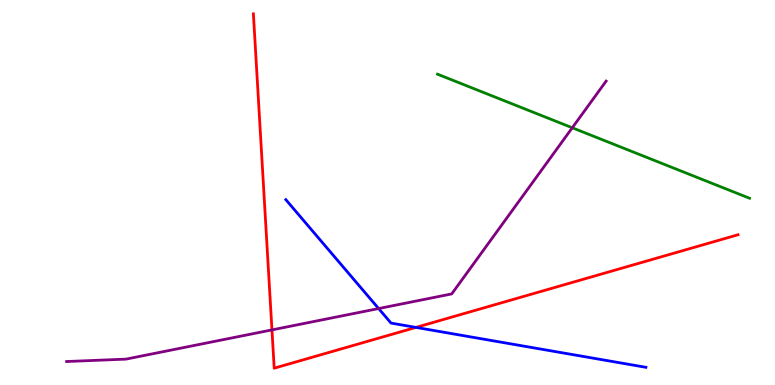[{'lines': ['blue', 'red'], 'intersections': [{'x': 5.37, 'y': 1.5}]}, {'lines': ['green', 'red'], 'intersections': []}, {'lines': ['purple', 'red'], 'intersections': [{'x': 3.51, 'y': 1.43}]}, {'lines': ['blue', 'green'], 'intersections': []}, {'lines': ['blue', 'purple'], 'intersections': [{'x': 4.89, 'y': 1.99}]}, {'lines': ['green', 'purple'], 'intersections': [{'x': 7.38, 'y': 6.68}]}]